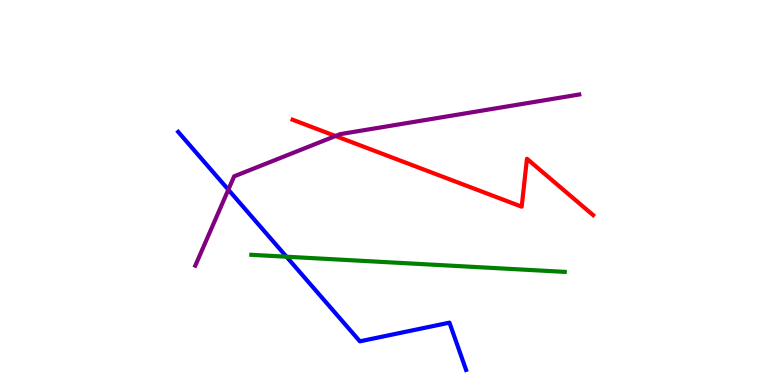[{'lines': ['blue', 'red'], 'intersections': []}, {'lines': ['green', 'red'], 'intersections': []}, {'lines': ['purple', 'red'], 'intersections': [{'x': 4.33, 'y': 6.47}]}, {'lines': ['blue', 'green'], 'intersections': [{'x': 3.7, 'y': 3.33}]}, {'lines': ['blue', 'purple'], 'intersections': [{'x': 2.95, 'y': 5.07}]}, {'lines': ['green', 'purple'], 'intersections': []}]